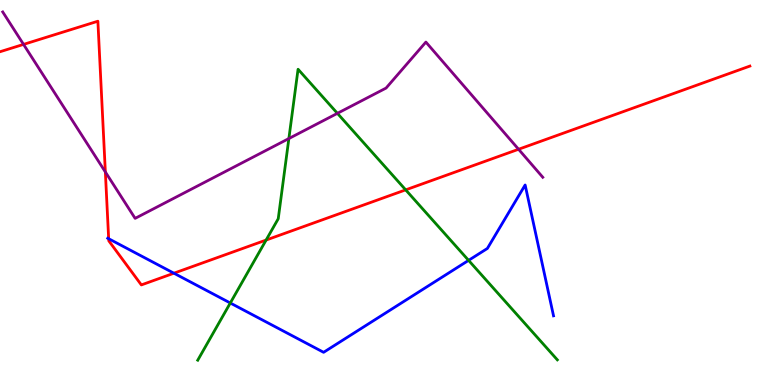[{'lines': ['blue', 'red'], 'intersections': [{'x': 1.4, 'y': 3.8}, {'x': 2.24, 'y': 2.9}]}, {'lines': ['green', 'red'], 'intersections': [{'x': 3.43, 'y': 3.76}, {'x': 5.23, 'y': 5.07}]}, {'lines': ['purple', 'red'], 'intersections': [{'x': 0.304, 'y': 8.85}, {'x': 1.36, 'y': 5.53}, {'x': 6.69, 'y': 6.12}]}, {'lines': ['blue', 'green'], 'intersections': [{'x': 2.97, 'y': 2.13}, {'x': 6.05, 'y': 3.24}]}, {'lines': ['blue', 'purple'], 'intersections': []}, {'lines': ['green', 'purple'], 'intersections': [{'x': 3.73, 'y': 6.4}, {'x': 4.35, 'y': 7.06}]}]